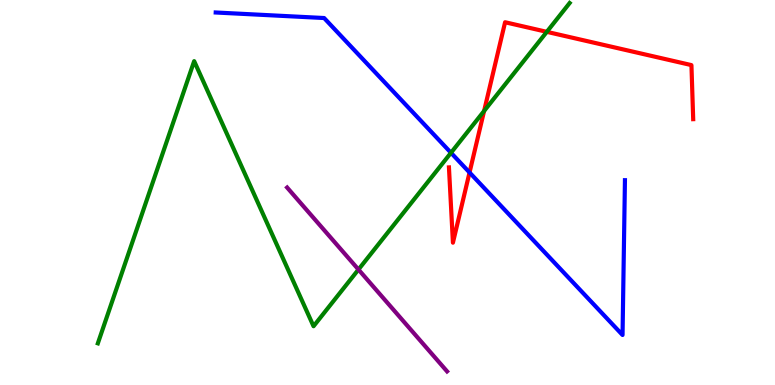[{'lines': ['blue', 'red'], 'intersections': [{'x': 6.06, 'y': 5.52}]}, {'lines': ['green', 'red'], 'intersections': [{'x': 6.25, 'y': 7.12}, {'x': 7.06, 'y': 9.17}]}, {'lines': ['purple', 'red'], 'intersections': []}, {'lines': ['blue', 'green'], 'intersections': [{'x': 5.82, 'y': 6.03}]}, {'lines': ['blue', 'purple'], 'intersections': []}, {'lines': ['green', 'purple'], 'intersections': [{'x': 4.63, 'y': 3.0}]}]